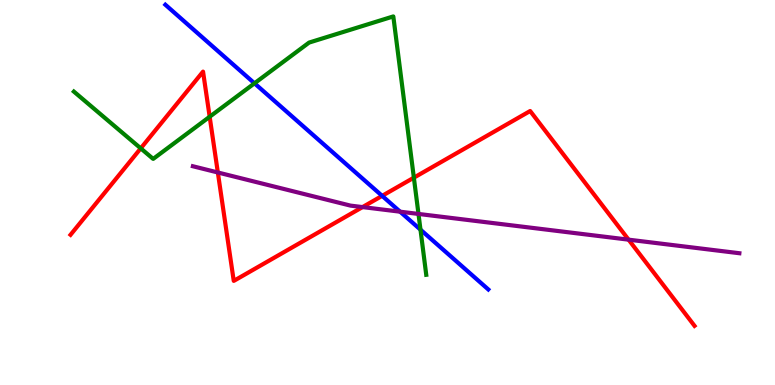[{'lines': ['blue', 'red'], 'intersections': [{'x': 4.93, 'y': 4.91}]}, {'lines': ['green', 'red'], 'intersections': [{'x': 1.82, 'y': 6.15}, {'x': 2.71, 'y': 6.97}, {'x': 5.34, 'y': 5.39}]}, {'lines': ['purple', 'red'], 'intersections': [{'x': 2.81, 'y': 5.52}, {'x': 4.68, 'y': 4.62}, {'x': 8.11, 'y': 3.78}]}, {'lines': ['blue', 'green'], 'intersections': [{'x': 3.28, 'y': 7.84}, {'x': 5.43, 'y': 4.03}]}, {'lines': ['blue', 'purple'], 'intersections': [{'x': 5.16, 'y': 4.5}]}, {'lines': ['green', 'purple'], 'intersections': [{'x': 5.4, 'y': 4.44}]}]